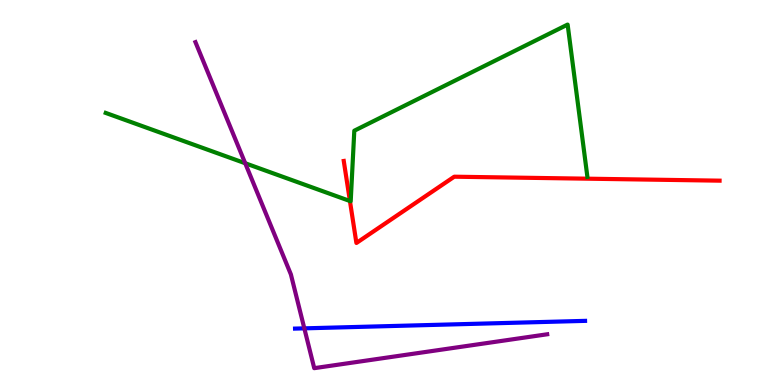[{'lines': ['blue', 'red'], 'intersections': []}, {'lines': ['green', 'red'], 'intersections': [{'x': 4.52, 'y': 4.78}]}, {'lines': ['purple', 'red'], 'intersections': []}, {'lines': ['blue', 'green'], 'intersections': []}, {'lines': ['blue', 'purple'], 'intersections': [{'x': 3.93, 'y': 1.47}]}, {'lines': ['green', 'purple'], 'intersections': [{'x': 3.16, 'y': 5.76}]}]